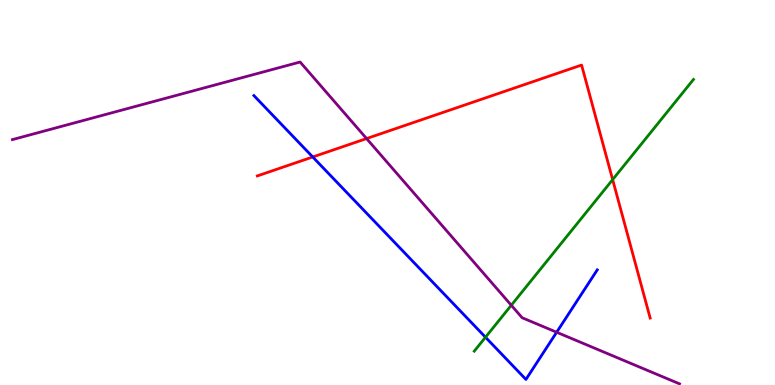[{'lines': ['blue', 'red'], 'intersections': [{'x': 4.04, 'y': 5.92}]}, {'lines': ['green', 'red'], 'intersections': [{'x': 7.91, 'y': 5.33}]}, {'lines': ['purple', 'red'], 'intersections': [{'x': 4.73, 'y': 6.4}]}, {'lines': ['blue', 'green'], 'intersections': [{'x': 6.26, 'y': 1.24}]}, {'lines': ['blue', 'purple'], 'intersections': [{'x': 7.18, 'y': 1.37}]}, {'lines': ['green', 'purple'], 'intersections': [{'x': 6.6, 'y': 2.07}]}]